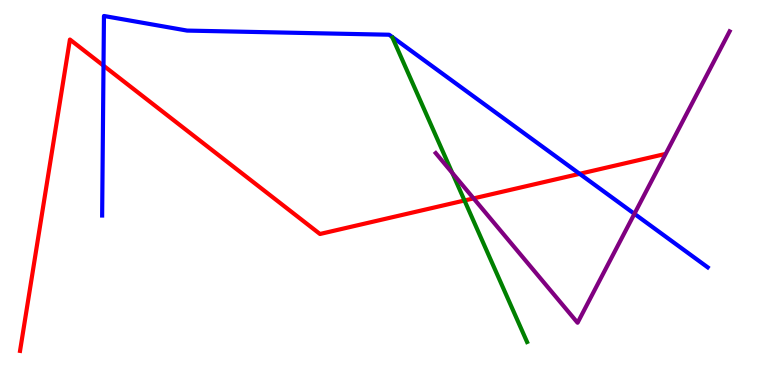[{'lines': ['blue', 'red'], 'intersections': [{'x': 1.34, 'y': 8.29}, {'x': 7.48, 'y': 5.49}]}, {'lines': ['green', 'red'], 'intersections': [{'x': 5.99, 'y': 4.79}]}, {'lines': ['purple', 'red'], 'intersections': [{'x': 6.11, 'y': 4.85}]}, {'lines': ['blue', 'green'], 'intersections': []}, {'lines': ['blue', 'purple'], 'intersections': [{'x': 8.19, 'y': 4.45}]}, {'lines': ['green', 'purple'], 'intersections': [{'x': 5.84, 'y': 5.51}]}]